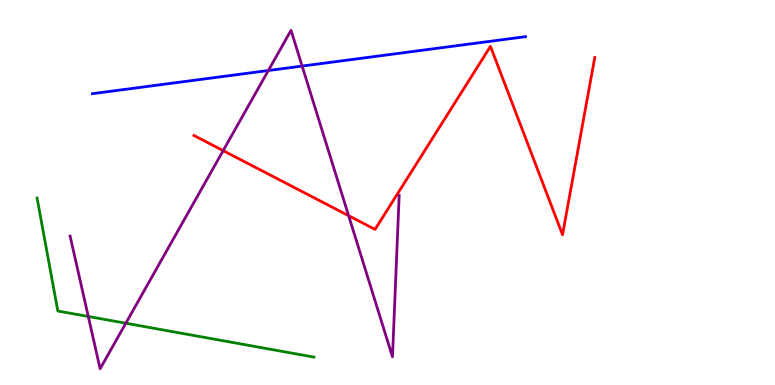[{'lines': ['blue', 'red'], 'intersections': []}, {'lines': ['green', 'red'], 'intersections': []}, {'lines': ['purple', 'red'], 'intersections': [{'x': 2.88, 'y': 6.09}, {'x': 4.5, 'y': 4.4}]}, {'lines': ['blue', 'green'], 'intersections': []}, {'lines': ['blue', 'purple'], 'intersections': [{'x': 3.46, 'y': 8.17}, {'x': 3.9, 'y': 8.28}]}, {'lines': ['green', 'purple'], 'intersections': [{'x': 1.14, 'y': 1.78}, {'x': 1.62, 'y': 1.6}]}]